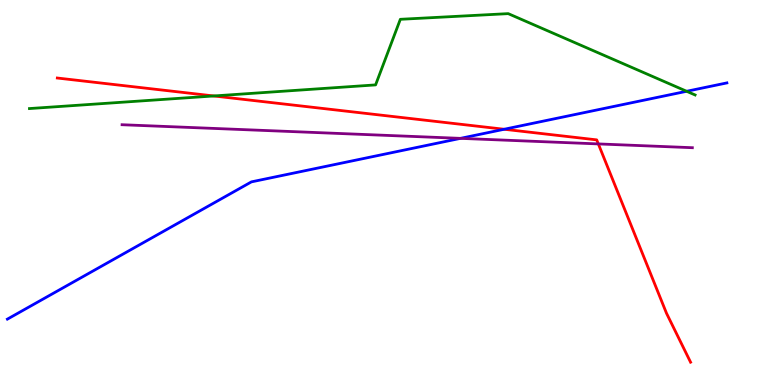[{'lines': ['blue', 'red'], 'intersections': [{'x': 6.51, 'y': 6.64}]}, {'lines': ['green', 'red'], 'intersections': [{'x': 2.76, 'y': 7.51}]}, {'lines': ['purple', 'red'], 'intersections': [{'x': 7.72, 'y': 6.26}]}, {'lines': ['blue', 'green'], 'intersections': [{'x': 8.86, 'y': 7.63}]}, {'lines': ['blue', 'purple'], 'intersections': [{'x': 5.94, 'y': 6.41}]}, {'lines': ['green', 'purple'], 'intersections': []}]